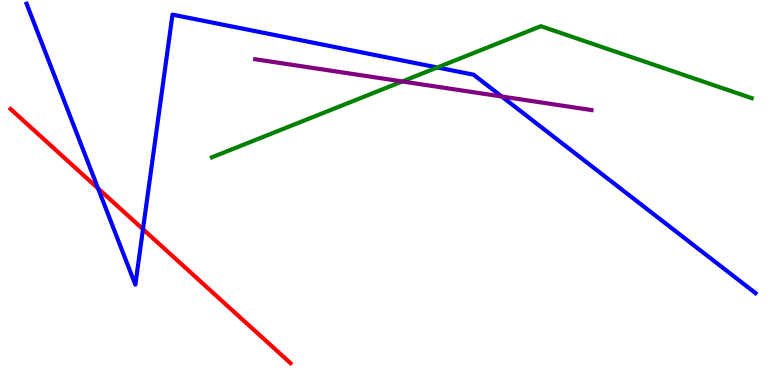[{'lines': ['blue', 'red'], 'intersections': [{'x': 1.27, 'y': 5.1}, {'x': 1.84, 'y': 4.05}]}, {'lines': ['green', 'red'], 'intersections': []}, {'lines': ['purple', 'red'], 'intersections': []}, {'lines': ['blue', 'green'], 'intersections': [{'x': 5.64, 'y': 8.25}]}, {'lines': ['blue', 'purple'], 'intersections': [{'x': 6.47, 'y': 7.49}]}, {'lines': ['green', 'purple'], 'intersections': [{'x': 5.19, 'y': 7.88}]}]